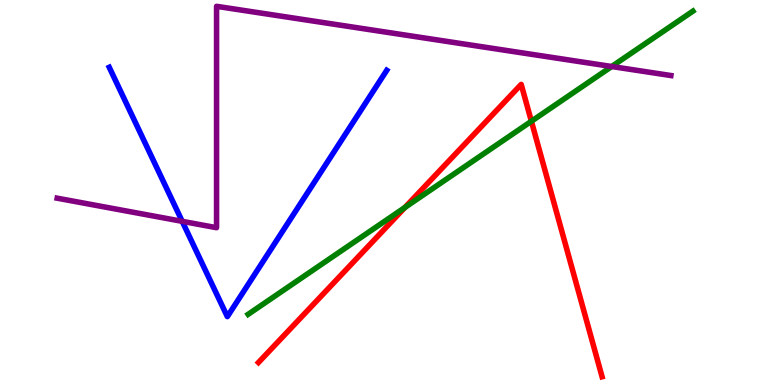[{'lines': ['blue', 'red'], 'intersections': []}, {'lines': ['green', 'red'], 'intersections': [{'x': 5.23, 'y': 4.61}, {'x': 6.86, 'y': 6.85}]}, {'lines': ['purple', 'red'], 'intersections': []}, {'lines': ['blue', 'green'], 'intersections': []}, {'lines': ['blue', 'purple'], 'intersections': [{'x': 2.35, 'y': 4.25}]}, {'lines': ['green', 'purple'], 'intersections': [{'x': 7.89, 'y': 8.27}]}]